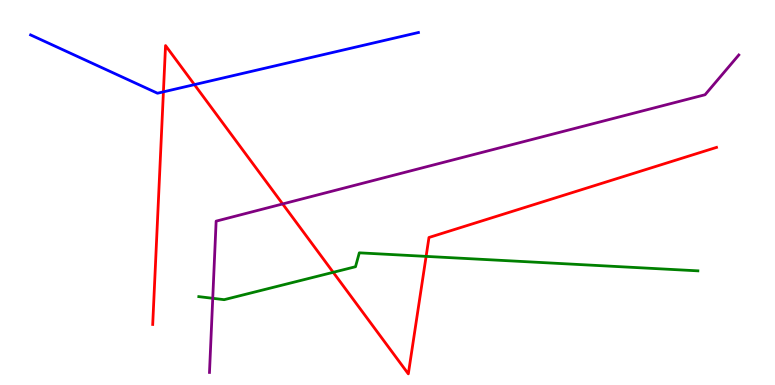[{'lines': ['blue', 'red'], 'intersections': [{'x': 2.11, 'y': 7.61}, {'x': 2.51, 'y': 7.8}]}, {'lines': ['green', 'red'], 'intersections': [{'x': 4.3, 'y': 2.93}, {'x': 5.5, 'y': 3.34}]}, {'lines': ['purple', 'red'], 'intersections': [{'x': 3.65, 'y': 4.7}]}, {'lines': ['blue', 'green'], 'intersections': []}, {'lines': ['blue', 'purple'], 'intersections': []}, {'lines': ['green', 'purple'], 'intersections': [{'x': 2.75, 'y': 2.25}]}]